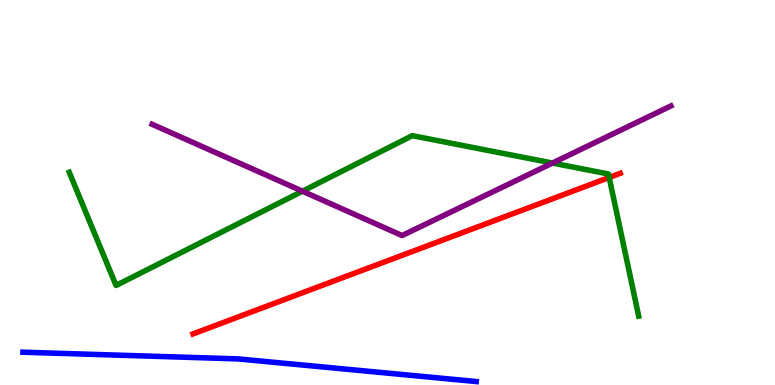[{'lines': ['blue', 'red'], 'intersections': []}, {'lines': ['green', 'red'], 'intersections': [{'x': 7.86, 'y': 5.39}]}, {'lines': ['purple', 'red'], 'intersections': []}, {'lines': ['blue', 'green'], 'intersections': []}, {'lines': ['blue', 'purple'], 'intersections': []}, {'lines': ['green', 'purple'], 'intersections': [{'x': 3.9, 'y': 5.03}, {'x': 7.13, 'y': 5.76}]}]